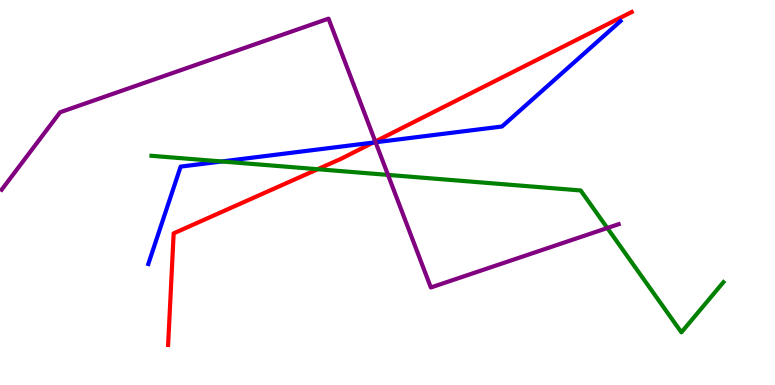[{'lines': ['blue', 'red'], 'intersections': [{'x': 4.81, 'y': 6.3}]}, {'lines': ['green', 'red'], 'intersections': [{'x': 4.1, 'y': 5.6}]}, {'lines': ['purple', 'red'], 'intersections': [{'x': 4.84, 'y': 6.32}]}, {'lines': ['blue', 'green'], 'intersections': [{'x': 2.86, 'y': 5.81}]}, {'lines': ['blue', 'purple'], 'intersections': [{'x': 4.85, 'y': 6.3}]}, {'lines': ['green', 'purple'], 'intersections': [{'x': 5.01, 'y': 5.46}, {'x': 7.84, 'y': 4.08}]}]